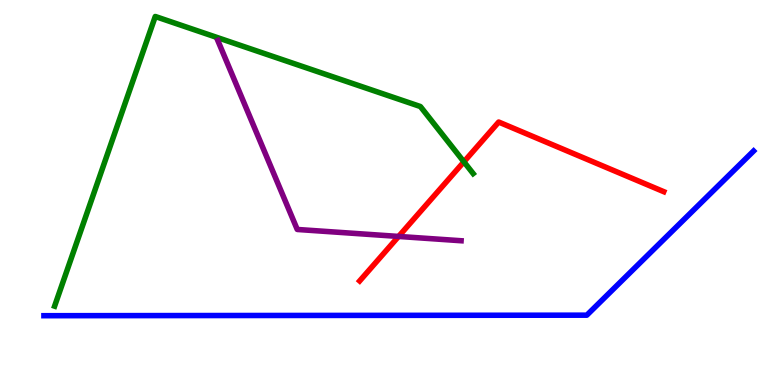[{'lines': ['blue', 'red'], 'intersections': []}, {'lines': ['green', 'red'], 'intersections': [{'x': 5.99, 'y': 5.8}]}, {'lines': ['purple', 'red'], 'intersections': [{'x': 5.14, 'y': 3.86}]}, {'lines': ['blue', 'green'], 'intersections': []}, {'lines': ['blue', 'purple'], 'intersections': []}, {'lines': ['green', 'purple'], 'intersections': []}]